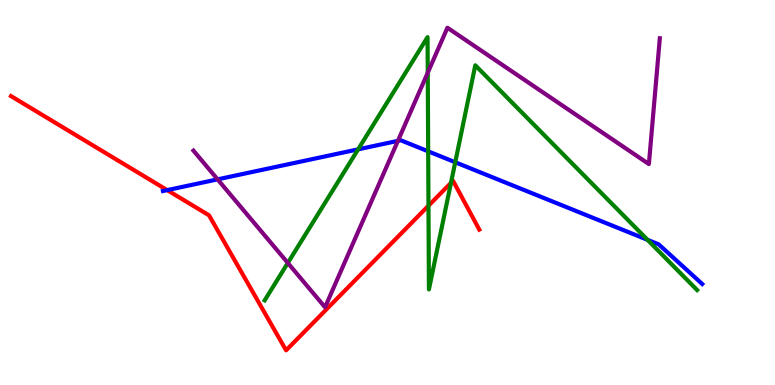[{'lines': ['blue', 'red'], 'intersections': [{'x': 2.16, 'y': 5.06}]}, {'lines': ['green', 'red'], 'intersections': [{'x': 5.53, 'y': 4.66}, {'x': 5.82, 'y': 5.25}]}, {'lines': ['purple', 'red'], 'intersections': []}, {'lines': ['blue', 'green'], 'intersections': [{'x': 4.62, 'y': 6.12}, {'x': 5.52, 'y': 6.07}, {'x': 5.87, 'y': 5.79}, {'x': 8.36, 'y': 3.77}]}, {'lines': ['blue', 'purple'], 'intersections': [{'x': 2.81, 'y': 5.34}, {'x': 5.13, 'y': 6.34}]}, {'lines': ['green', 'purple'], 'intersections': [{'x': 3.71, 'y': 3.17}, {'x': 5.52, 'y': 8.11}]}]